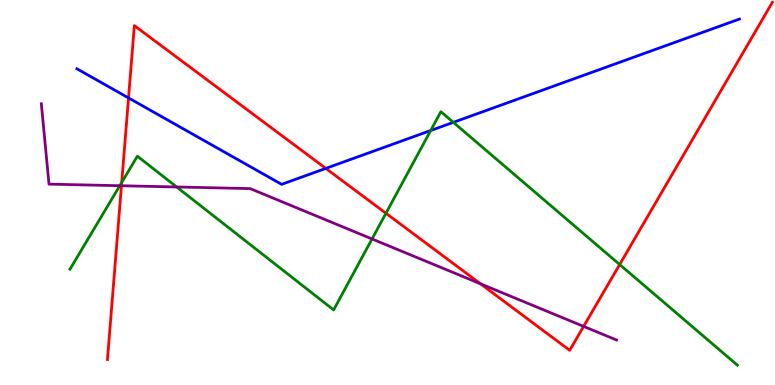[{'lines': ['blue', 'red'], 'intersections': [{'x': 1.66, 'y': 7.46}, {'x': 4.2, 'y': 5.63}]}, {'lines': ['green', 'red'], 'intersections': [{'x': 1.57, 'y': 5.26}, {'x': 4.98, 'y': 4.46}, {'x': 8.0, 'y': 3.13}]}, {'lines': ['purple', 'red'], 'intersections': [{'x': 1.57, 'y': 5.18}, {'x': 6.2, 'y': 2.63}, {'x': 7.53, 'y': 1.52}]}, {'lines': ['blue', 'green'], 'intersections': [{'x': 5.56, 'y': 6.61}, {'x': 5.85, 'y': 6.82}]}, {'lines': ['blue', 'purple'], 'intersections': []}, {'lines': ['green', 'purple'], 'intersections': [{'x': 1.55, 'y': 5.18}, {'x': 2.28, 'y': 5.14}, {'x': 4.8, 'y': 3.79}]}]